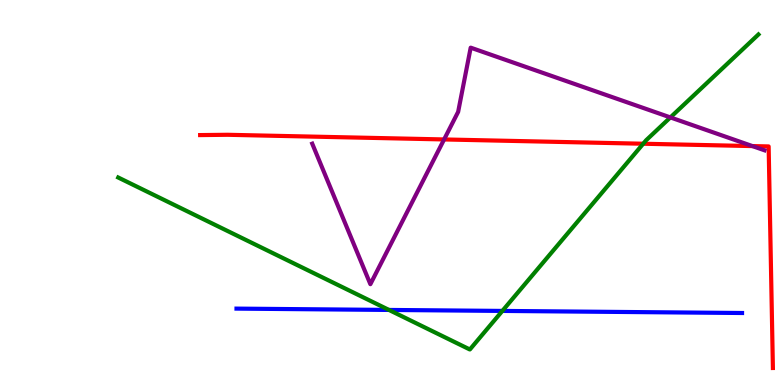[{'lines': ['blue', 'red'], 'intersections': []}, {'lines': ['green', 'red'], 'intersections': [{'x': 8.3, 'y': 6.27}]}, {'lines': ['purple', 'red'], 'intersections': [{'x': 5.73, 'y': 6.38}, {'x': 9.71, 'y': 6.21}]}, {'lines': ['blue', 'green'], 'intersections': [{'x': 5.02, 'y': 1.95}, {'x': 6.48, 'y': 1.92}]}, {'lines': ['blue', 'purple'], 'intersections': []}, {'lines': ['green', 'purple'], 'intersections': [{'x': 8.65, 'y': 6.95}]}]